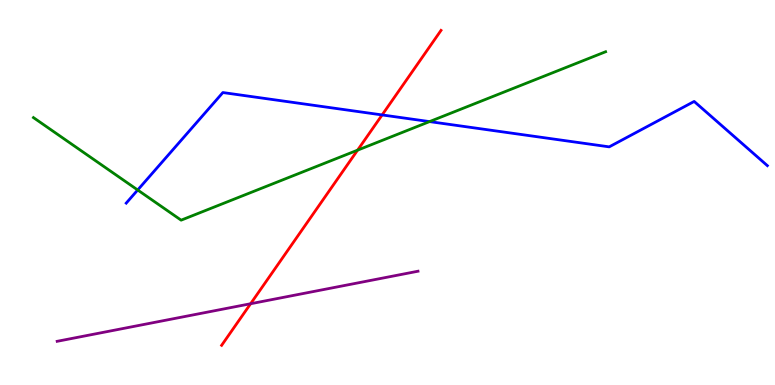[{'lines': ['blue', 'red'], 'intersections': [{'x': 4.93, 'y': 7.01}]}, {'lines': ['green', 'red'], 'intersections': [{'x': 4.61, 'y': 6.1}]}, {'lines': ['purple', 'red'], 'intersections': [{'x': 3.23, 'y': 2.11}]}, {'lines': ['blue', 'green'], 'intersections': [{'x': 1.78, 'y': 5.07}, {'x': 5.54, 'y': 6.84}]}, {'lines': ['blue', 'purple'], 'intersections': []}, {'lines': ['green', 'purple'], 'intersections': []}]